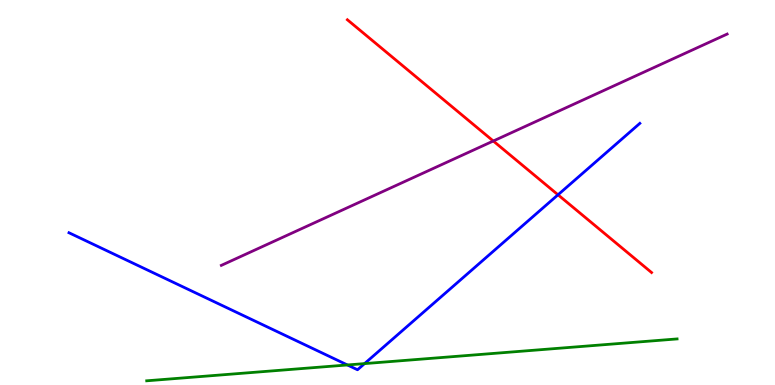[{'lines': ['blue', 'red'], 'intersections': [{'x': 7.2, 'y': 4.94}]}, {'lines': ['green', 'red'], 'intersections': []}, {'lines': ['purple', 'red'], 'intersections': [{'x': 6.37, 'y': 6.34}]}, {'lines': ['blue', 'green'], 'intersections': [{'x': 4.48, 'y': 0.521}, {'x': 4.7, 'y': 0.556}]}, {'lines': ['blue', 'purple'], 'intersections': []}, {'lines': ['green', 'purple'], 'intersections': []}]